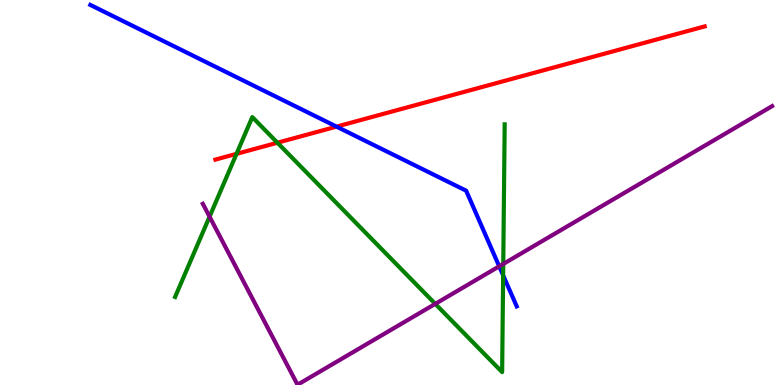[{'lines': ['blue', 'red'], 'intersections': [{'x': 4.34, 'y': 6.71}]}, {'lines': ['green', 'red'], 'intersections': [{'x': 3.05, 'y': 6.0}, {'x': 3.58, 'y': 6.29}]}, {'lines': ['purple', 'red'], 'intersections': []}, {'lines': ['blue', 'green'], 'intersections': [{'x': 6.49, 'y': 2.85}]}, {'lines': ['blue', 'purple'], 'intersections': [{'x': 6.44, 'y': 3.08}]}, {'lines': ['green', 'purple'], 'intersections': [{'x': 2.7, 'y': 4.37}, {'x': 5.62, 'y': 2.11}, {'x': 6.49, 'y': 3.14}]}]